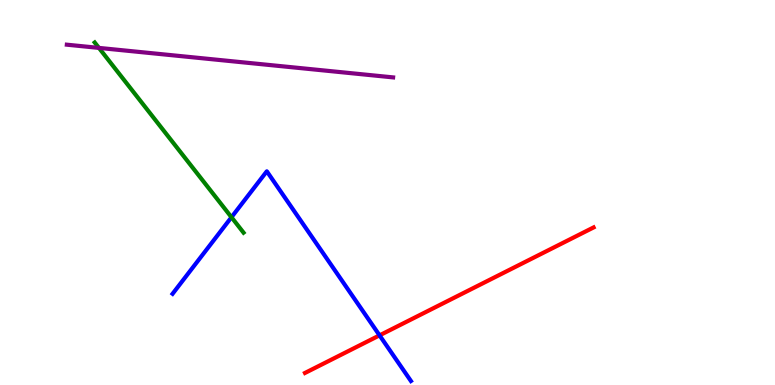[{'lines': ['blue', 'red'], 'intersections': [{'x': 4.9, 'y': 1.29}]}, {'lines': ['green', 'red'], 'intersections': []}, {'lines': ['purple', 'red'], 'intersections': []}, {'lines': ['blue', 'green'], 'intersections': [{'x': 2.99, 'y': 4.36}]}, {'lines': ['blue', 'purple'], 'intersections': []}, {'lines': ['green', 'purple'], 'intersections': [{'x': 1.28, 'y': 8.76}]}]